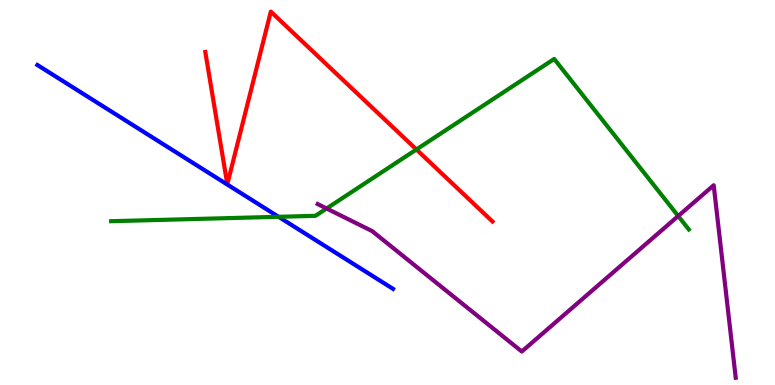[{'lines': ['blue', 'red'], 'intersections': []}, {'lines': ['green', 'red'], 'intersections': [{'x': 5.37, 'y': 6.12}]}, {'lines': ['purple', 'red'], 'intersections': []}, {'lines': ['blue', 'green'], 'intersections': [{'x': 3.59, 'y': 4.37}]}, {'lines': ['blue', 'purple'], 'intersections': []}, {'lines': ['green', 'purple'], 'intersections': [{'x': 4.21, 'y': 4.58}, {'x': 8.75, 'y': 4.39}]}]